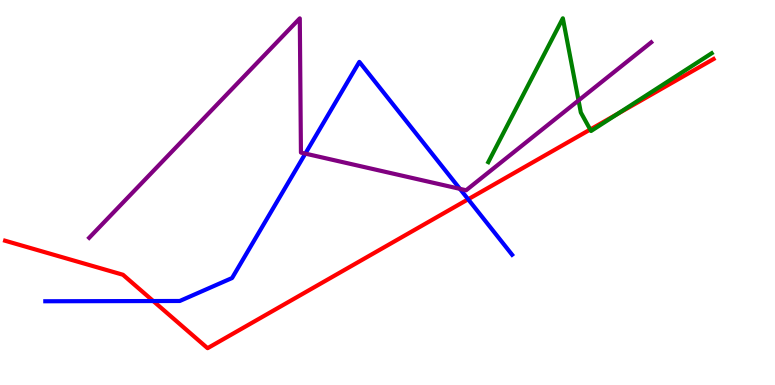[{'lines': ['blue', 'red'], 'intersections': [{'x': 1.98, 'y': 2.18}, {'x': 6.04, 'y': 4.82}]}, {'lines': ['green', 'red'], 'intersections': [{'x': 7.62, 'y': 6.64}, {'x': 7.97, 'y': 7.04}]}, {'lines': ['purple', 'red'], 'intersections': []}, {'lines': ['blue', 'green'], 'intersections': []}, {'lines': ['blue', 'purple'], 'intersections': [{'x': 3.94, 'y': 6.01}, {'x': 5.93, 'y': 5.09}]}, {'lines': ['green', 'purple'], 'intersections': [{'x': 7.46, 'y': 7.39}]}]